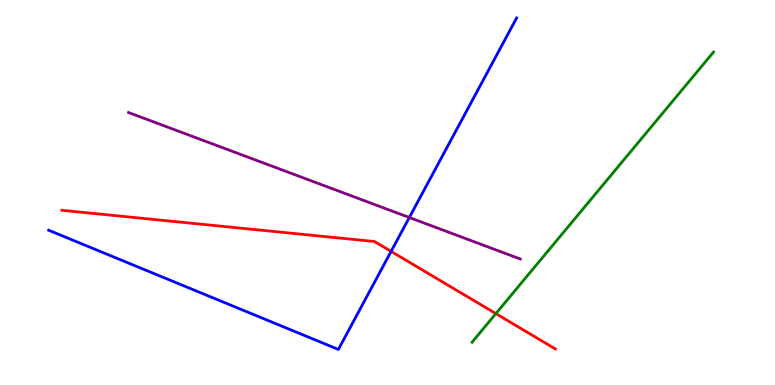[{'lines': ['blue', 'red'], 'intersections': [{'x': 5.05, 'y': 3.47}]}, {'lines': ['green', 'red'], 'intersections': [{'x': 6.4, 'y': 1.85}]}, {'lines': ['purple', 'red'], 'intersections': []}, {'lines': ['blue', 'green'], 'intersections': []}, {'lines': ['blue', 'purple'], 'intersections': [{'x': 5.28, 'y': 4.35}]}, {'lines': ['green', 'purple'], 'intersections': []}]